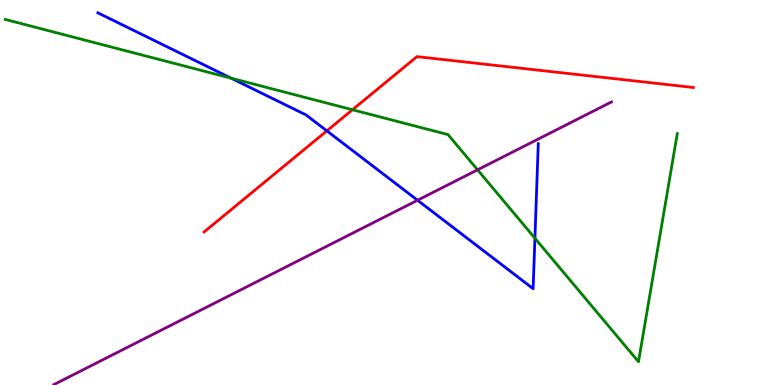[{'lines': ['blue', 'red'], 'intersections': [{'x': 4.22, 'y': 6.6}]}, {'lines': ['green', 'red'], 'intersections': [{'x': 4.55, 'y': 7.15}]}, {'lines': ['purple', 'red'], 'intersections': []}, {'lines': ['blue', 'green'], 'intersections': [{'x': 2.98, 'y': 7.97}, {'x': 6.9, 'y': 3.81}]}, {'lines': ['blue', 'purple'], 'intersections': [{'x': 5.39, 'y': 4.8}]}, {'lines': ['green', 'purple'], 'intersections': [{'x': 6.16, 'y': 5.59}]}]